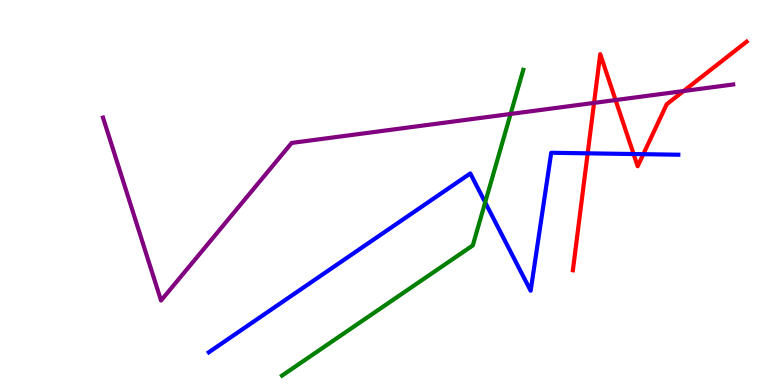[{'lines': ['blue', 'red'], 'intersections': [{'x': 7.58, 'y': 6.02}, {'x': 8.18, 'y': 6.0}, {'x': 8.3, 'y': 6.0}]}, {'lines': ['green', 'red'], 'intersections': []}, {'lines': ['purple', 'red'], 'intersections': [{'x': 7.67, 'y': 7.33}, {'x': 7.94, 'y': 7.4}, {'x': 8.82, 'y': 7.64}]}, {'lines': ['blue', 'green'], 'intersections': [{'x': 6.26, 'y': 4.74}]}, {'lines': ['blue', 'purple'], 'intersections': []}, {'lines': ['green', 'purple'], 'intersections': [{'x': 6.59, 'y': 7.04}]}]